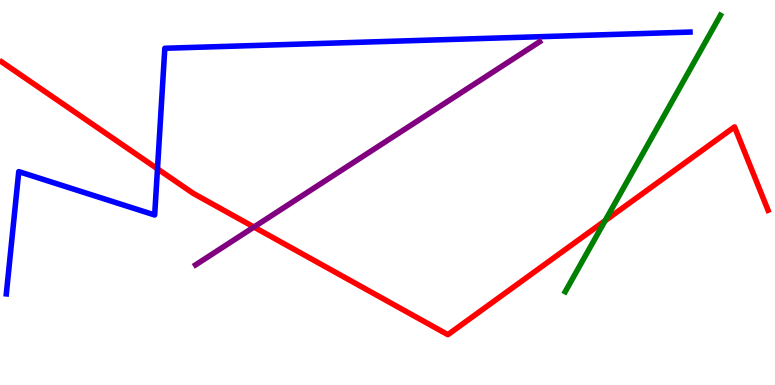[{'lines': ['blue', 'red'], 'intersections': [{'x': 2.03, 'y': 5.61}]}, {'lines': ['green', 'red'], 'intersections': [{'x': 7.81, 'y': 4.27}]}, {'lines': ['purple', 'red'], 'intersections': [{'x': 3.28, 'y': 4.1}]}, {'lines': ['blue', 'green'], 'intersections': []}, {'lines': ['blue', 'purple'], 'intersections': []}, {'lines': ['green', 'purple'], 'intersections': []}]